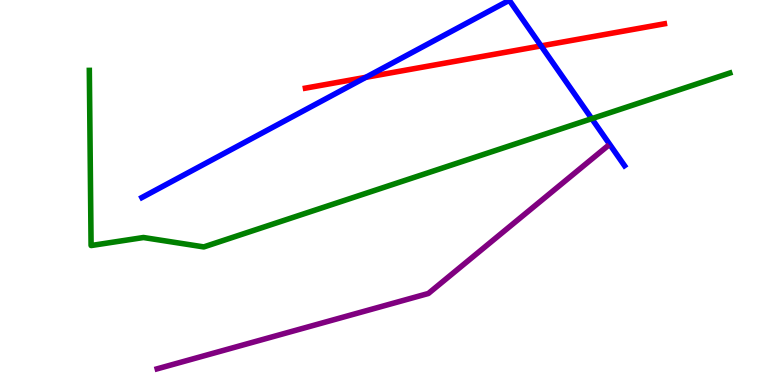[{'lines': ['blue', 'red'], 'intersections': [{'x': 4.72, 'y': 7.99}, {'x': 6.98, 'y': 8.81}]}, {'lines': ['green', 'red'], 'intersections': []}, {'lines': ['purple', 'red'], 'intersections': []}, {'lines': ['blue', 'green'], 'intersections': [{'x': 7.64, 'y': 6.92}]}, {'lines': ['blue', 'purple'], 'intersections': []}, {'lines': ['green', 'purple'], 'intersections': []}]